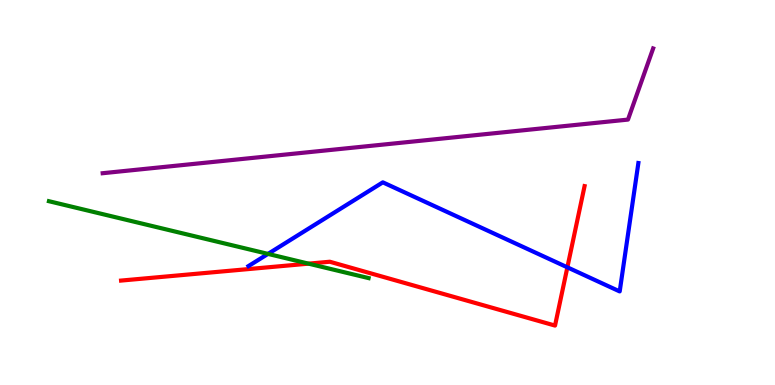[{'lines': ['blue', 'red'], 'intersections': [{'x': 7.32, 'y': 3.06}]}, {'lines': ['green', 'red'], 'intersections': [{'x': 3.98, 'y': 3.15}]}, {'lines': ['purple', 'red'], 'intersections': []}, {'lines': ['blue', 'green'], 'intersections': [{'x': 3.46, 'y': 3.41}]}, {'lines': ['blue', 'purple'], 'intersections': []}, {'lines': ['green', 'purple'], 'intersections': []}]